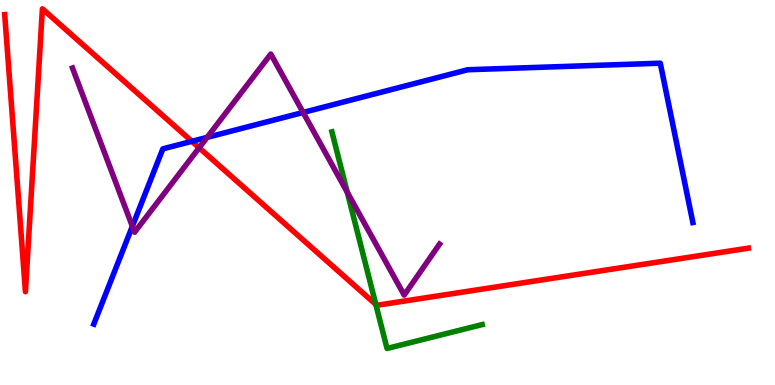[{'lines': ['blue', 'red'], 'intersections': [{'x': 2.48, 'y': 6.33}]}, {'lines': ['green', 'red'], 'intersections': [{'x': 4.85, 'y': 2.09}]}, {'lines': ['purple', 'red'], 'intersections': [{'x': 2.57, 'y': 6.16}]}, {'lines': ['blue', 'green'], 'intersections': []}, {'lines': ['blue', 'purple'], 'intersections': [{'x': 1.71, 'y': 4.12}, {'x': 2.67, 'y': 6.43}, {'x': 3.91, 'y': 7.08}]}, {'lines': ['green', 'purple'], 'intersections': [{'x': 4.48, 'y': 5.01}]}]